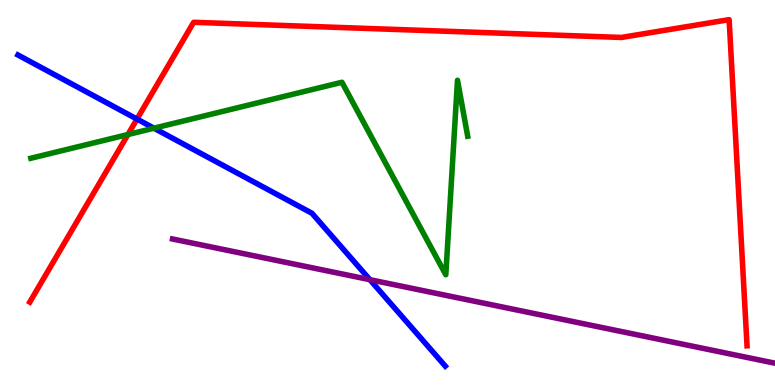[{'lines': ['blue', 'red'], 'intersections': [{'x': 1.77, 'y': 6.91}]}, {'lines': ['green', 'red'], 'intersections': [{'x': 1.65, 'y': 6.51}]}, {'lines': ['purple', 'red'], 'intersections': []}, {'lines': ['blue', 'green'], 'intersections': [{'x': 1.99, 'y': 6.67}]}, {'lines': ['blue', 'purple'], 'intersections': [{'x': 4.77, 'y': 2.74}]}, {'lines': ['green', 'purple'], 'intersections': []}]